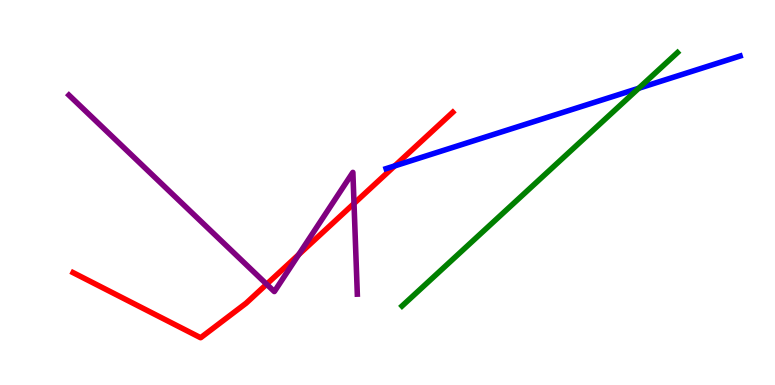[{'lines': ['blue', 'red'], 'intersections': [{'x': 5.09, 'y': 5.69}]}, {'lines': ['green', 'red'], 'intersections': []}, {'lines': ['purple', 'red'], 'intersections': [{'x': 3.44, 'y': 2.62}, {'x': 3.85, 'y': 3.39}, {'x': 4.57, 'y': 4.71}]}, {'lines': ['blue', 'green'], 'intersections': [{'x': 8.24, 'y': 7.71}]}, {'lines': ['blue', 'purple'], 'intersections': []}, {'lines': ['green', 'purple'], 'intersections': []}]